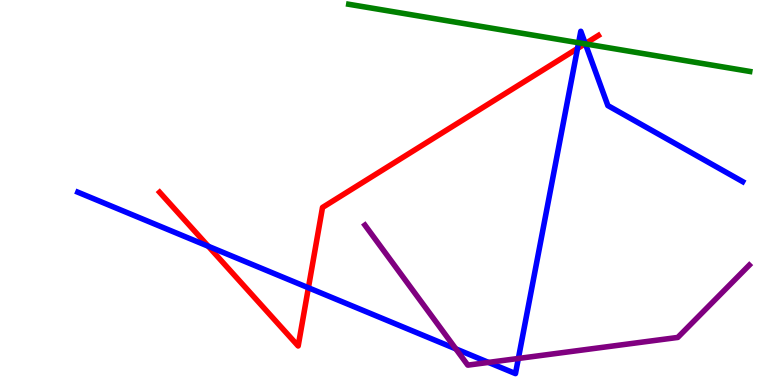[{'lines': ['blue', 'red'], 'intersections': [{'x': 2.69, 'y': 3.6}, {'x': 3.98, 'y': 2.53}, {'x': 7.45, 'y': 8.74}, {'x': 7.55, 'y': 8.87}]}, {'lines': ['green', 'red'], 'intersections': [{'x': 7.55, 'y': 8.86}]}, {'lines': ['purple', 'red'], 'intersections': []}, {'lines': ['blue', 'green'], 'intersections': [{'x': 7.47, 'y': 8.89}, {'x': 7.55, 'y': 8.86}]}, {'lines': ['blue', 'purple'], 'intersections': [{'x': 5.88, 'y': 0.938}, {'x': 6.3, 'y': 0.587}, {'x': 6.69, 'y': 0.689}]}, {'lines': ['green', 'purple'], 'intersections': []}]